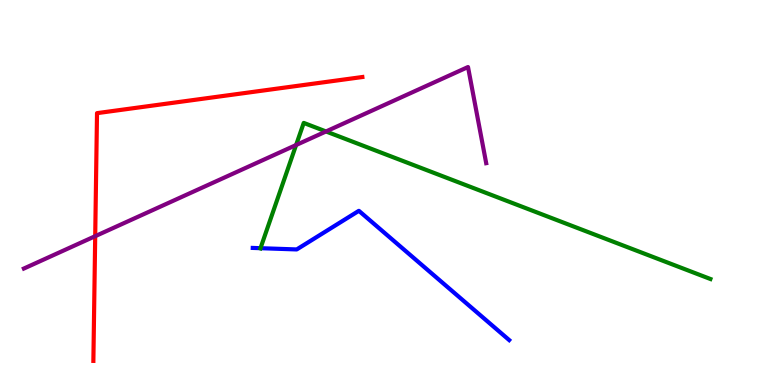[{'lines': ['blue', 'red'], 'intersections': []}, {'lines': ['green', 'red'], 'intersections': []}, {'lines': ['purple', 'red'], 'intersections': [{'x': 1.23, 'y': 3.87}]}, {'lines': ['blue', 'green'], 'intersections': [{'x': 3.36, 'y': 3.55}]}, {'lines': ['blue', 'purple'], 'intersections': []}, {'lines': ['green', 'purple'], 'intersections': [{'x': 3.82, 'y': 6.23}, {'x': 4.21, 'y': 6.59}]}]